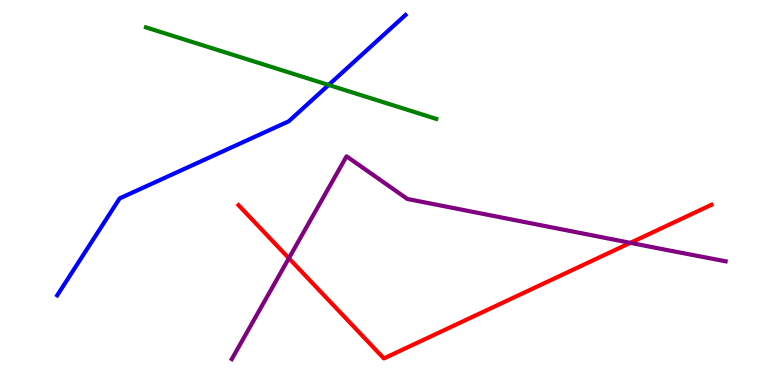[{'lines': ['blue', 'red'], 'intersections': []}, {'lines': ['green', 'red'], 'intersections': []}, {'lines': ['purple', 'red'], 'intersections': [{'x': 3.73, 'y': 3.29}, {'x': 8.13, 'y': 3.69}]}, {'lines': ['blue', 'green'], 'intersections': [{'x': 4.24, 'y': 7.79}]}, {'lines': ['blue', 'purple'], 'intersections': []}, {'lines': ['green', 'purple'], 'intersections': []}]